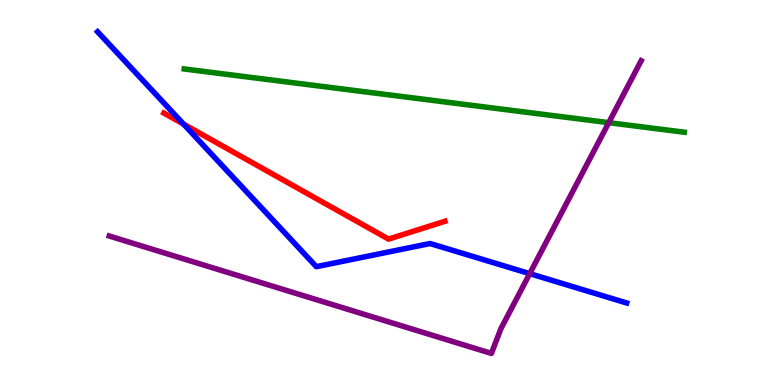[{'lines': ['blue', 'red'], 'intersections': [{'x': 2.37, 'y': 6.78}]}, {'lines': ['green', 'red'], 'intersections': []}, {'lines': ['purple', 'red'], 'intersections': []}, {'lines': ['blue', 'green'], 'intersections': []}, {'lines': ['blue', 'purple'], 'intersections': [{'x': 6.83, 'y': 2.89}]}, {'lines': ['green', 'purple'], 'intersections': [{'x': 7.85, 'y': 6.81}]}]